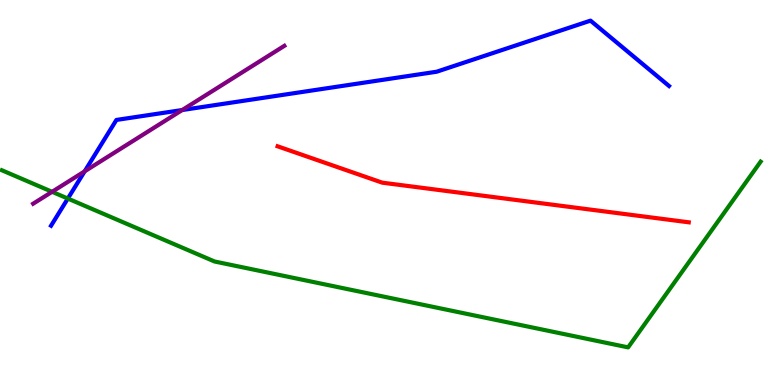[{'lines': ['blue', 'red'], 'intersections': []}, {'lines': ['green', 'red'], 'intersections': []}, {'lines': ['purple', 'red'], 'intersections': []}, {'lines': ['blue', 'green'], 'intersections': [{'x': 0.875, 'y': 4.84}]}, {'lines': ['blue', 'purple'], 'intersections': [{'x': 1.09, 'y': 5.55}, {'x': 2.35, 'y': 7.14}]}, {'lines': ['green', 'purple'], 'intersections': [{'x': 0.672, 'y': 5.02}]}]